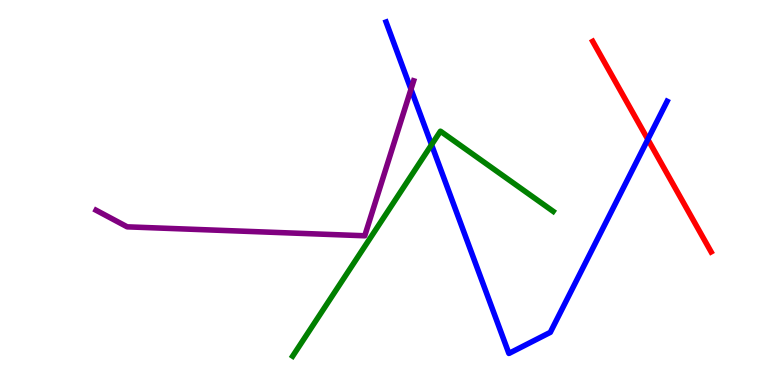[{'lines': ['blue', 'red'], 'intersections': [{'x': 8.36, 'y': 6.38}]}, {'lines': ['green', 'red'], 'intersections': []}, {'lines': ['purple', 'red'], 'intersections': []}, {'lines': ['blue', 'green'], 'intersections': [{'x': 5.57, 'y': 6.24}]}, {'lines': ['blue', 'purple'], 'intersections': [{'x': 5.3, 'y': 7.68}]}, {'lines': ['green', 'purple'], 'intersections': []}]